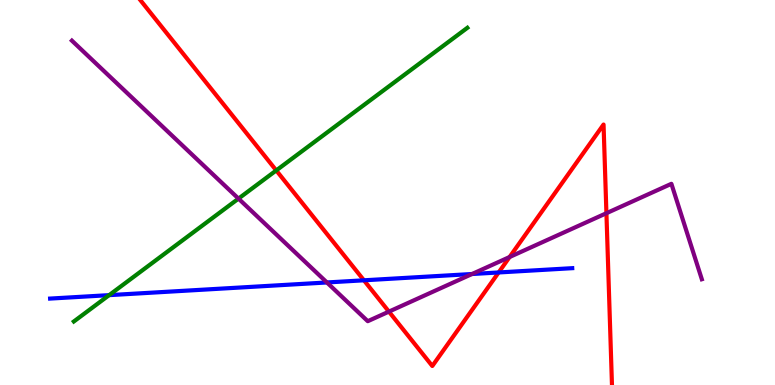[{'lines': ['blue', 'red'], 'intersections': [{'x': 4.7, 'y': 2.72}, {'x': 6.43, 'y': 2.92}]}, {'lines': ['green', 'red'], 'intersections': [{'x': 3.56, 'y': 5.57}]}, {'lines': ['purple', 'red'], 'intersections': [{'x': 5.02, 'y': 1.91}, {'x': 6.58, 'y': 3.32}, {'x': 7.82, 'y': 4.46}]}, {'lines': ['blue', 'green'], 'intersections': [{'x': 1.41, 'y': 2.33}]}, {'lines': ['blue', 'purple'], 'intersections': [{'x': 4.22, 'y': 2.66}, {'x': 6.09, 'y': 2.88}]}, {'lines': ['green', 'purple'], 'intersections': [{'x': 3.08, 'y': 4.84}]}]